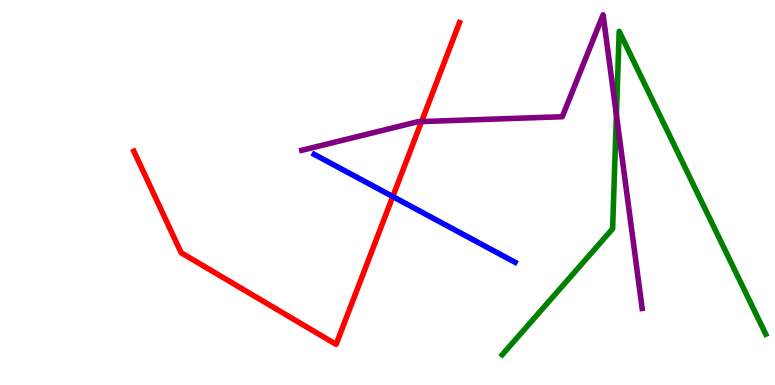[{'lines': ['blue', 'red'], 'intersections': [{'x': 5.07, 'y': 4.89}]}, {'lines': ['green', 'red'], 'intersections': []}, {'lines': ['purple', 'red'], 'intersections': [{'x': 5.44, 'y': 6.84}]}, {'lines': ['blue', 'green'], 'intersections': []}, {'lines': ['blue', 'purple'], 'intersections': []}, {'lines': ['green', 'purple'], 'intersections': [{'x': 7.95, 'y': 7.02}]}]